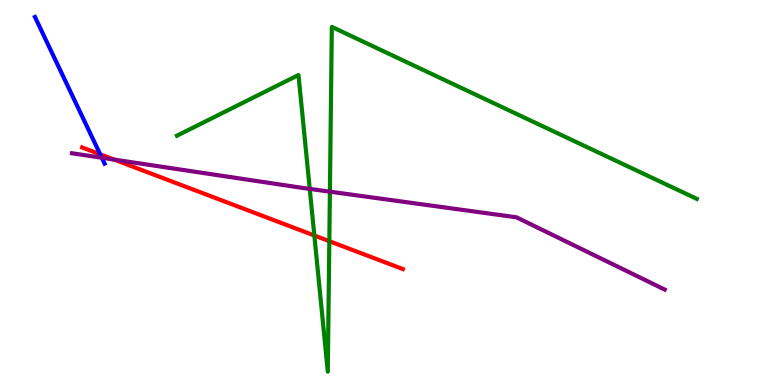[{'lines': ['blue', 'red'], 'intersections': [{'x': 1.29, 'y': 5.99}]}, {'lines': ['green', 'red'], 'intersections': [{'x': 4.06, 'y': 3.88}, {'x': 4.25, 'y': 3.74}]}, {'lines': ['purple', 'red'], 'intersections': [{'x': 1.47, 'y': 5.85}]}, {'lines': ['blue', 'green'], 'intersections': []}, {'lines': ['blue', 'purple'], 'intersections': [{'x': 1.31, 'y': 5.9}]}, {'lines': ['green', 'purple'], 'intersections': [{'x': 4.0, 'y': 5.09}, {'x': 4.26, 'y': 5.02}]}]